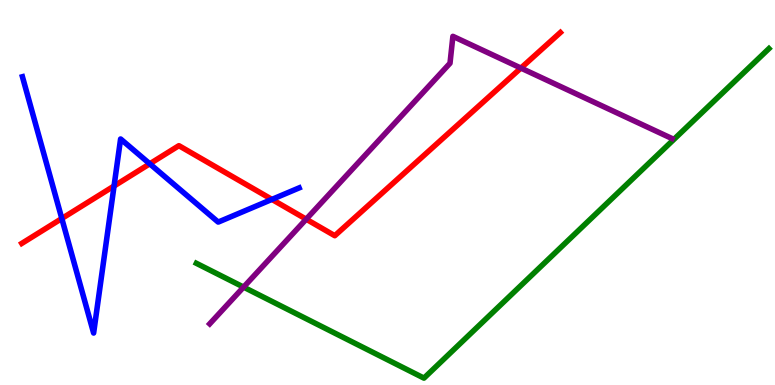[{'lines': ['blue', 'red'], 'intersections': [{'x': 0.798, 'y': 4.32}, {'x': 1.47, 'y': 5.17}, {'x': 1.93, 'y': 5.75}, {'x': 3.51, 'y': 4.82}]}, {'lines': ['green', 'red'], 'intersections': []}, {'lines': ['purple', 'red'], 'intersections': [{'x': 3.95, 'y': 4.31}, {'x': 6.72, 'y': 8.23}]}, {'lines': ['blue', 'green'], 'intersections': []}, {'lines': ['blue', 'purple'], 'intersections': []}, {'lines': ['green', 'purple'], 'intersections': [{'x': 3.14, 'y': 2.54}]}]